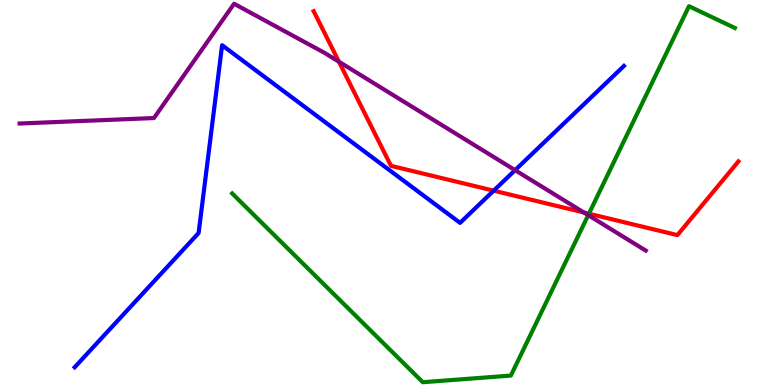[{'lines': ['blue', 'red'], 'intersections': [{'x': 6.37, 'y': 5.05}]}, {'lines': ['green', 'red'], 'intersections': [{'x': 7.6, 'y': 4.45}]}, {'lines': ['purple', 'red'], 'intersections': [{'x': 4.37, 'y': 8.4}, {'x': 7.53, 'y': 4.48}]}, {'lines': ['blue', 'green'], 'intersections': []}, {'lines': ['blue', 'purple'], 'intersections': [{'x': 6.65, 'y': 5.58}]}, {'lines': ['green', 'purple'], 'intersections': [{'x': 7.59, 'y': 4.41}]}]